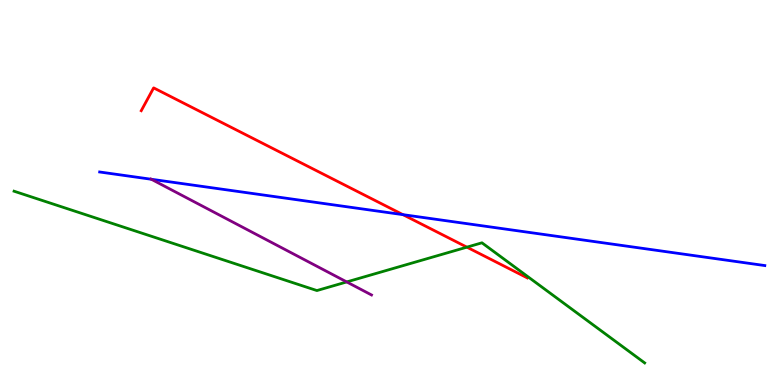[{'lines': ['blue', 'red'], 'intersections': [{'x': 5.2, 'y': 4.42}]}, {'lines': ['green', 'red'], 'intersections': [{'x': 6.02, 'y': 3.58}]}, {'lines': ['purple', 'red'], 'intersections': []}, {'lines': ['blue', 'green'], 'intersections': []}, {'lines': ['blue', 'purple'], 'intersections': [{'x': 1.95, 'y': 5.34}]}, {'lines': ['green', 'purple'], 'intersections': [{'x': 4.47, 'y': 2.68}]}]